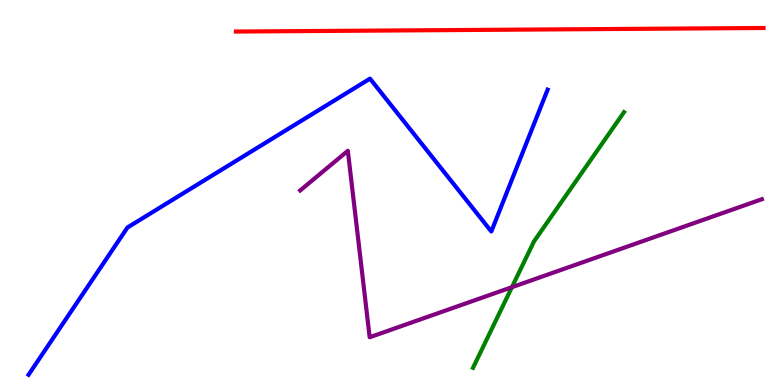[{'lines': ['blue', 'red'], 'intersections': []}, {'lines': ['green', 'red'], 'intersections': []}, {'lines': ['purple', 'red'], 'intersections': []}, {'lines': ['blue', 'green'], 'intersections': []}, {'lines': ['blue', 'purple'], 'intersections': []}, {'lines': ['green', 'purple'], 'intersections': [{'x': 6.61, 'y': 2.54}]}]